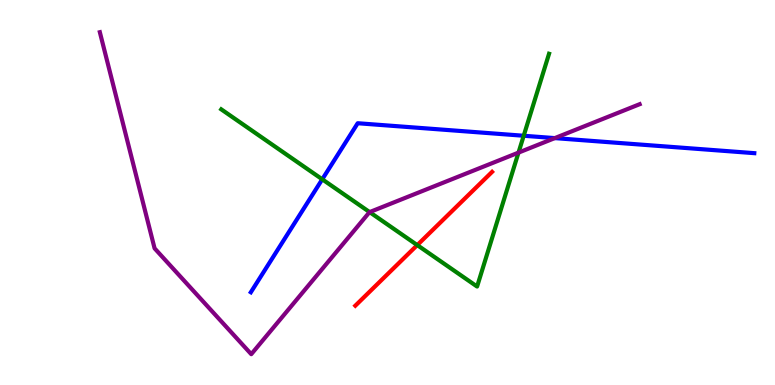[{'lines': ['blue', 'red'], 'intersections': []}, {'lines': ['green', 'red'], 'intersections': [{'x': 5.38, 'y': 3.63}]}, {'lines': ['purple', 'red'], 'intersections': []}, {'lines': ['blue', 'green'], 'intersections': [{'x': 4.16, 'y': 5.34}, {'x': 6.76, 'y': 6.47}]}, {'lines': ['blue', 'purple'], 'intersections': [{'x': 7.16, 'y': 6.41}]}, {'lines': ['green', 'purple'], 'intersections': [{'x': 4.77, 'y': 4.49}, {'x': 6.69, 'y': 6.04}]}]